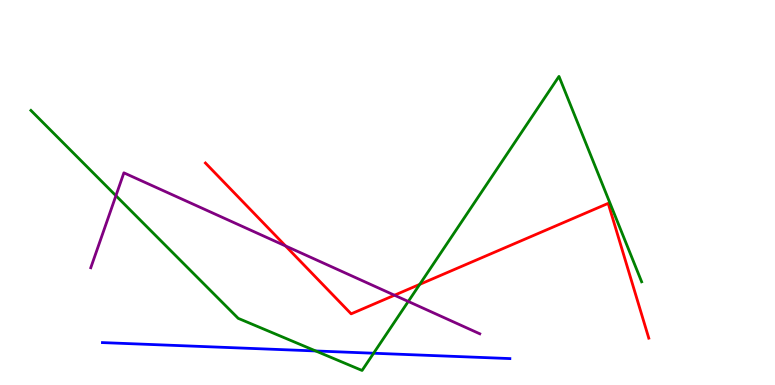[{'lines': ['blue', 'red'], 'intersections': []}, {'lines': ['green', 'red'], 'intersections': [{'x': 5.42, 'y': 2.61}]}, {'lines': ['purple', 'red'], 'intersections': [{'x': 3.68, 'y': 3.61}, {'x': 5.09, 'y': 2.33}]}, {'lines': ['blue', 'green'], 'intersections': [{'x': 4.07, 'y': 0.884}, {'x': 4.82, 'y': 0.825}]}, {'lines': ['blue', 'purple'], 'intersections': []}, {'lines': ['green', 'purple'], 'intersections': [{'x': 1.5, 'y': 4.92}, {'x': 5.27, 'y': 2.17}]}]